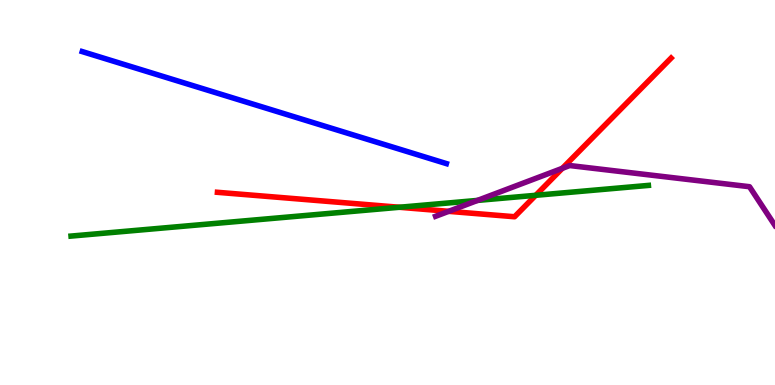[{'lines': ['blue', 'red'], 'intersections': []}, {'lines': ['green', 'red'], 'intersections': [{'x': 5.15, 'y': 4.62}, {'x': 6.91, 'y': 4.93}]}, {'lines': ['purple', 'red'], 'intersections': [{'x': 5.79, 'y': 4.51}, {'x': 7.26, 'y': 5.63}]}, {'lines': ['blue', 'green'], 'intersections': []}, {'lines': ['blue', 'purple'], 'intersections': []}, {'lines': ['green', 'purple'], 'intersections': [{'x': 6.16, 'y': 4.79}]}]